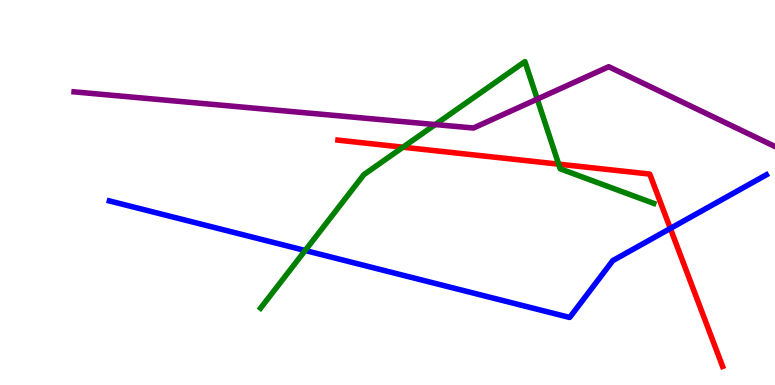[{'lines': ['blue', 'red'], 'intersections': [{'x': 8.65, 'y': 4.07}]}, {'lines': ['green', 'red'], 'intersections': [{'x': 5.2, 'y': 6.18}, {'x': 7.21, 'y': 5.74}]}, {'lines': ['purple', 'red'], 'intersections': []}, {'lines': ['blue', 'green'], 'intersections': [{'x': 3.94, 'y': 3.49}]}, {'lines': ['blue', 'purple'], 'intersections': []}, {'lines': ['green', 'purple'], 'intersections': [{'x': 5.62, 'y': 6.76}, {'x': 6.93, 'y': 7.43}]}]